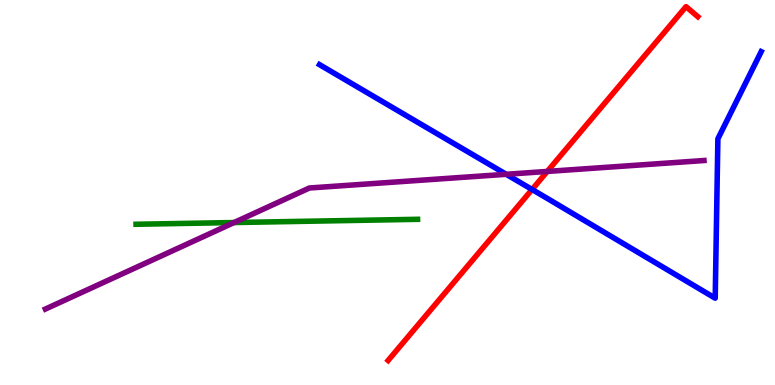[{'lines': ['blue', 'red'], 'intersections': [{'x': 6.87, 'y': 5.08}]}, {'lines': ['green', 'red'], 'intersections': []}, {'lines': ['purple', 'red'], 'intersections': [{'x': 7.06, 'y': 5.55}]}, {'lines': ['blue', 'green'], 'intersections': []}, {'lines': ['blue', 'purple'], 'intersections': [{'x': 6.53, 'y': 5.47}]}, {'lines': ['green', 'purple'], 'intersections': [{'x': 3.02, 'y': 4.22}]}]